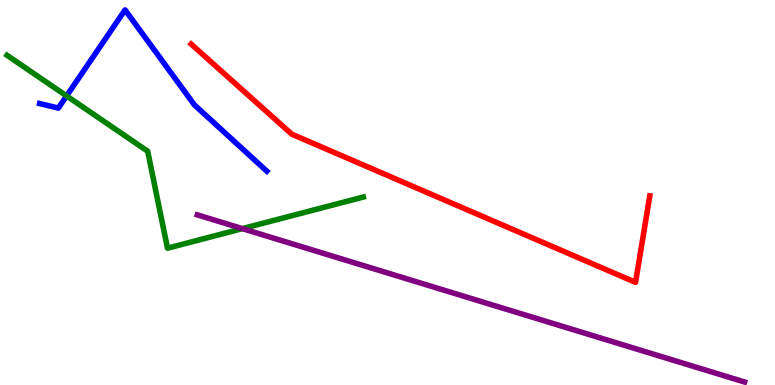[{'lines': ['blue', 'red'], 'intersections': []}, {'lines': ['green', 'red'], 'intersections': []}, {'lines': ['purple', 'red'], 'intersections': []}, {'lines': ['blue', 'green'], 'intersections': [{'x': 0.859, 'y': 7.51}]}, {'lines': ['blue', 'purple'], 'intersections': []}, {'lines': ['green', 'purple'], 'intersections': [{'x': 3.13, 'y': 4.06}]}]